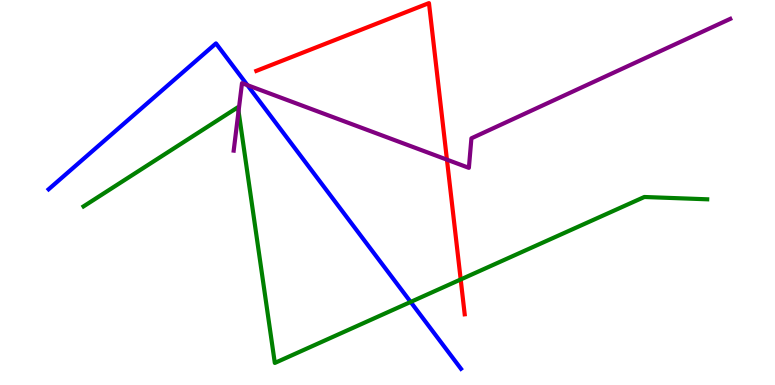[{'lines': ['blue', 'red'], 'intersections': []}, {'lines': ['green', 'red'], 'intersections': [{'x': 5.94, 'y': 2.74}]}, {'lines': ['purple', 'red'], 'intersections': [{'x': 5.77, 'y': 5.85}]}, {'lines': ['blue', 'green'], 'intersections': [{'x': 5.3, 'y': 2.16}]}, {'lines': ['blue', 'purple'], 'intersections': [{'x': 3.19, 'y': 7.79}]}, {'lines': ['green', 'purple'], 'intersections': [{'x': 3.08, 'y': 7.11}]}]